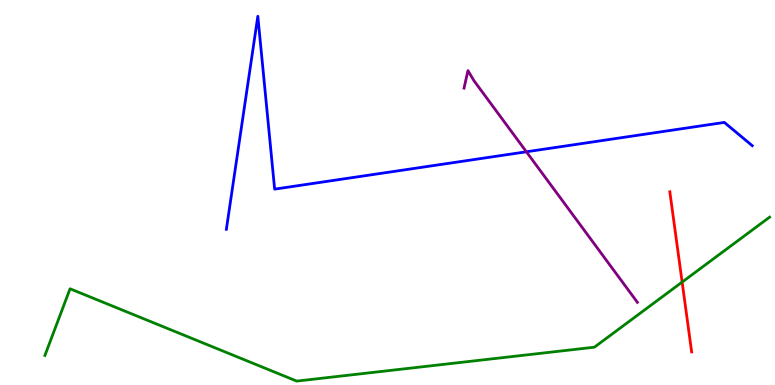[{'lines': ['blue', 'red'], 'intersections': []}, {'lines': ['green', 'red'], 'intersections': [{'x': 8.8, 'y': 2.67}]}, {'lines': ['purple', 'red'], 'intersections': []}, {'lines': ['blue', 'green'], 'intersections': []}, {'lines': ['blue', 'purple'], 'intersections': [{'x': 6.79, 'y': 6.06}]}, {'lines': ['green', 'purple'], 'intersections': []}]